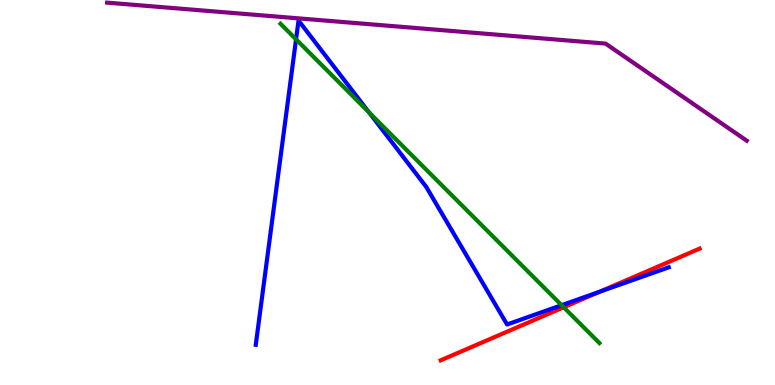[{'lines': ['blue', 'red'], 'intersections': [{'x': 7.74, 'y': 2.42}]}, {'lines': ['green', 'red'], 'intersections': [{'x': 7.27, 'y': 2.02}]}, {'lines': ['purple', 'red'], 'intersections': []}, {'lines': ['blue', 'green'], 'intersections': [{'x': 3.82, 'y': 8.98}, {'x': 4.76, 'y': 7.08}, {'x': 7.25, 'y': 2.07}]}, {'lines': ['blue', 'purple'], 'intersections': []}, {'lines': ['green', 'purple'], 'intersections': []}]